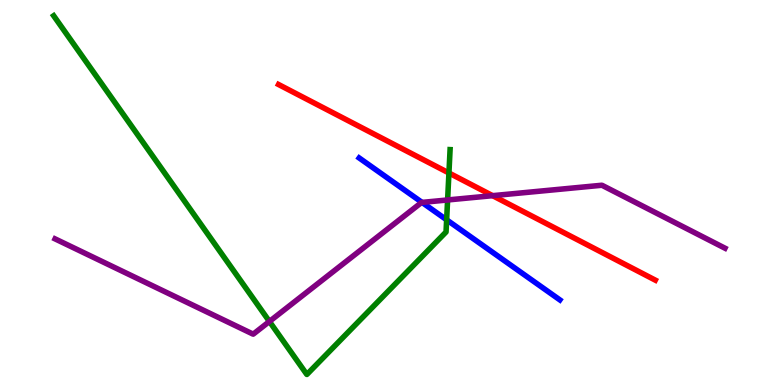[{'lines': ['blue', 'red'], 'intersections': []}, {'lines': ['green', 'red'], 'intersections': [{'x': 5.79, 'y': 5.51}]}, {'lines': ['purple', 'red'], 'intersections': [{'x': 6.36, 'y': 4.92}]}, {'lines': ['blue', 'green'], 'intersections': [{'x': 5.76, 'y': 4.29}]}, {'lines': ['blue', 'purple'], 'intersections': [{'x': 5.45, 'y': 4.74}]}, {'lines': ['green', 'purple'], 'intersections': [{'x': 3.48, 'y': 1.65}, {'x': 5.78, 'y': 4.81}]}]